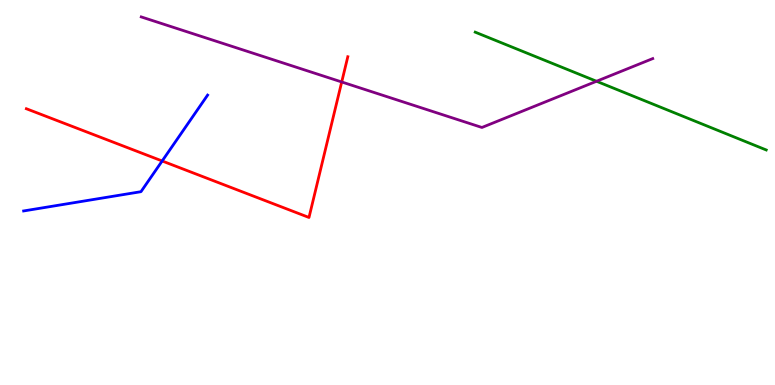[{'lines': ['blue', 'red'], 'intersections': [{'x': 2.09, 'y': 5.82}]}, {'lines': ['green', 'red'], 'intersections': []}, {'lines': ['purple', 'red'], 'intersections': [{'x': 4.41, 'y': 7.87}]}, {'lines': ['blue', 'green'], 'intersections': []}, {'lines': ['blue', 'purple'], 'intersections': []}, {'lines': ['green', 'purple'], 'intersections': [{'x': 7.7, 'y': 7.89}]}]